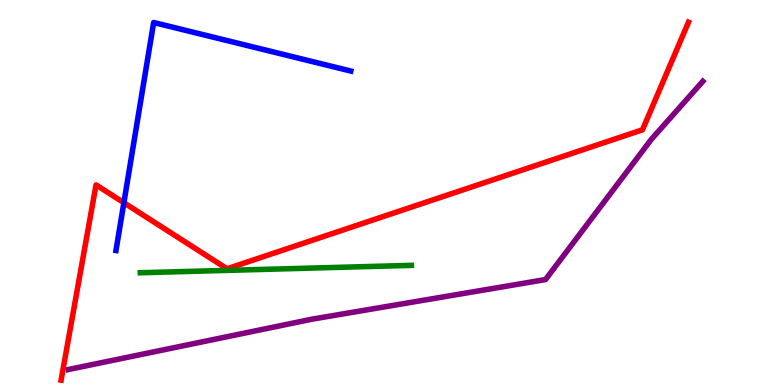[{'lines': ['blue', 'red'], 'intersections': [{'x': 1.6, 'y': 4.73}]}, {'lines': ['green', 'red'], 'intersections': []}, {'lines': ['purple', 'red'], 'intersections': []}, {'lines': ['blue', 'green'], 'intersections': []}, {'lines': ['blue', 'purple'], 'intersections': []}, {'lines': ['green', 'purple'], 'intersections': []}]